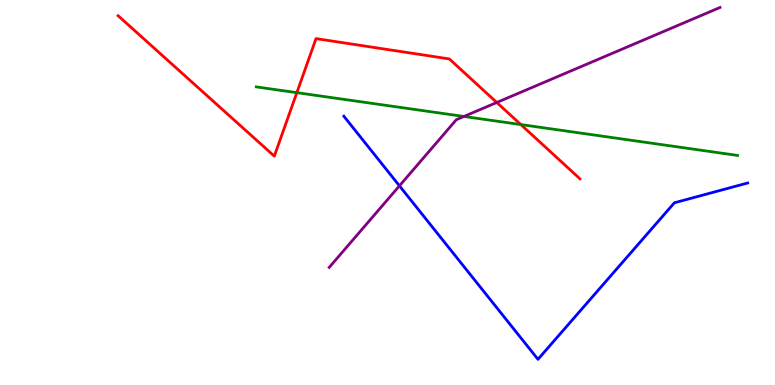[{'lines': ['blue', 'red'], 'intersections': []}, {'lines': ['green', 'red'], 'intersections': [{'x': 3.83, 'y': 7.59}, {'x': 6.72, 'y': 6.76}]}, {'lines': ['purple', 'red'], 'intersections': [{'x': 6.41, 'y': 7.34}]}, {'lines': ['blue', 'green'], 'intersections': []}, {'lines': ['blue', 'purple'], 'intersections': [{'x': 5.15, 'y': 5.17}]}, {'lines': ['green', 'purple'], 'intersections': [{'x': 5.99, 'y': 6.97}]}]